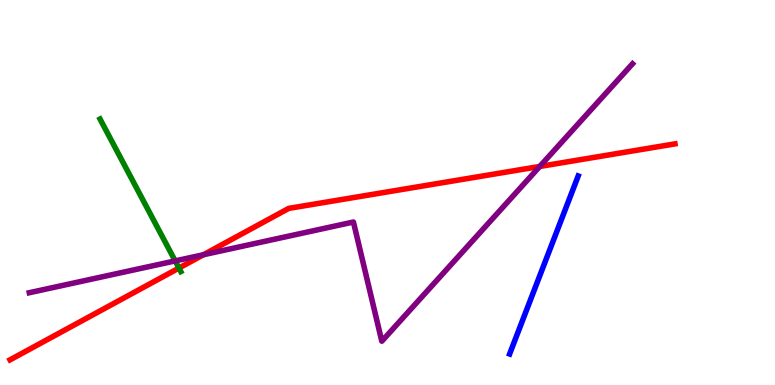[{'lines': ['blue', 'red'], 'intersections': []}, {'lines': ['green', 'red'], 'intersections': [{'x': 2.31, 'y': 3.04}]}, {'lines': ['purple', 'red'], 'intersections': [{'x': 2.63, 'y': 3.38}, {'x': 6.96, 'y': 5.68}]}, {'lines': ['blue', 'green'], 'intersections': []}, {'lines': ['blue', 'purple'], 'intersections': []}, {'lines': ['green', 'purple'], 'intersections': [{'x': 2.26, 'y': 3.22}]}]